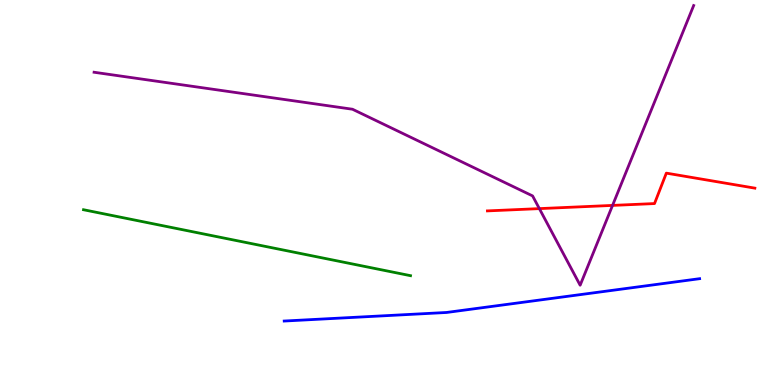[{'lines': ['blue', 'red'], 'intersections': []}, {'lines': ['green', 'red'], 'intersections': []}, {'lines': ['purple', 'red'], 'intersections': [{'x': 6.96, 'y': 4.58}, {'x': 7.9, 'y': 4.66}]}, {'lines': ['blue', 'green'], 'intersections': []}, {'lines': ['blue', 'purple'], 'intersections': []}, {'lines': ['green', 'purple'], 'intersections': []}]